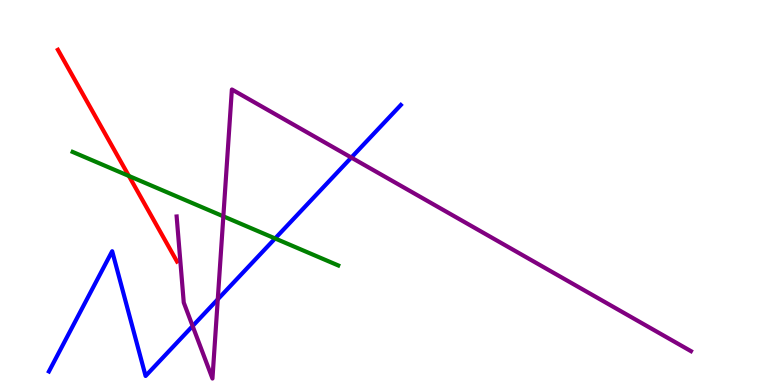[{'lines': ['blue', 'red'], 'intersections': []}, {'lines': ['green', 'red'], 'intersections': [{'x': 1.66, 'y': 5.43}]}, {'lines': ['purple', 'red'], 'intersections': []}, {'lines': ['blue', 'green'], 'intersections': [{'x': 3.55, 'y': 3.81}]}, {'lines': ['blue', 'purple'], 'intersections': [{'x': 2.49, 'y': 1.53}, {'x': 2.81, 'y': 2.23}, {'x': 4.53, 'y': 5.91}]}, {'lines': ['green', 'purple'], 'intersections': [{'x': 2.88, 'y': 4.38}]}]